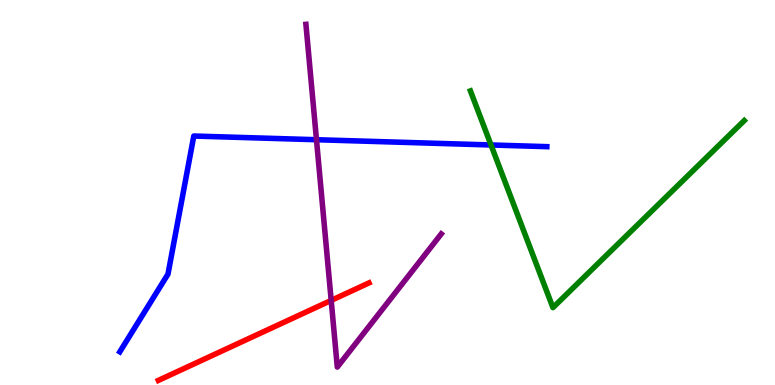[{'lines': ['blue', 'red'], 'intersections': []}, {'lines': ['green', 'red'], 'intersections': []}, {'lines': ['purple', 'red'], 'intersections': [{'x': 4.27, 'y': 2.2}]}, {'lines': ['blue', 'green'], 'intersections': [{'x': 6.34, 'y': 6.23}]}, {'lines': ['blue', 'purple'], 'intersections': [{'x': 4.08, 'y': 6.37}]}, {'lines': ['green', 'purple'], 'intersections': []}]